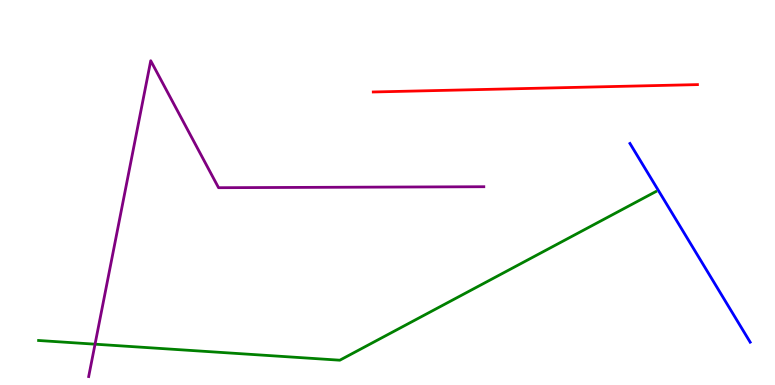[{'lines': ['blue', 'red'], 'intersections': []}, {'lines': ['green', 'red'], 'intersections': []}, {'lines': ['purple', 'red'], 'intersections': []}, {'lines': ['blue', 'green'], 'intersections': []}, {'lines': ['blue', 'purple'], 'intersections': []}, {'lines': ['green', 'purple'], 'intersections': [{'x': 1.23, 'y': 1.06}]}]